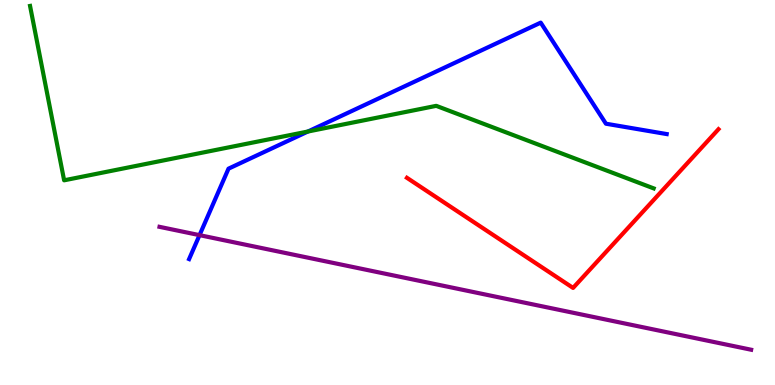[{'lines': ['blue', 'red'], 'intersections': []}, {'lines': ['green', 'red'], 'intersections': []}, {'lines': ['purple', 'red'], 'intersections': []}, {'lines': ['blue', 'green'], 'intersections': [{'x': 3.97, 'y': 6.58}]}, {'lines': ['blue', 'purple'], 'intersections': [{'x': 2.57, 'y': 3.89}]}, {'lines': ['green', 'purple'], 'intersections': []}]